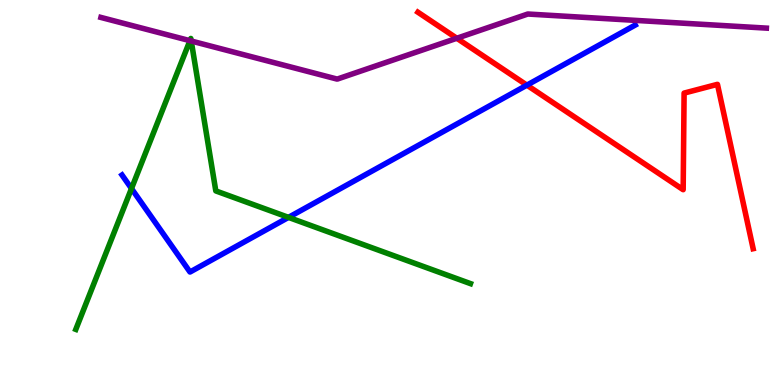[{'lines': ['blue', 'red'], 'intersections': [{'x': 6.8, 'y': 7.79}]}, {'lines': ['green', 'red'], 'intersections': []}, {'lines': ['purple', 'red'], 'intersections': [{'x': 5.89, 'y': 9.01}]}, {'lines': ['blue', 'green'], 'intersections': [{'x': 1.7, 'y': 5.1}, {'x': 3.72, 'y': 4.35}]}, {'lines': ['blue', 'purple'], 'intersections': []}, {'lines': ['green', 'purple'], 'intersections': [{'x': 2.45, 'y': 8.94}, {'x': 2.47, 'y': 8.93}]}]